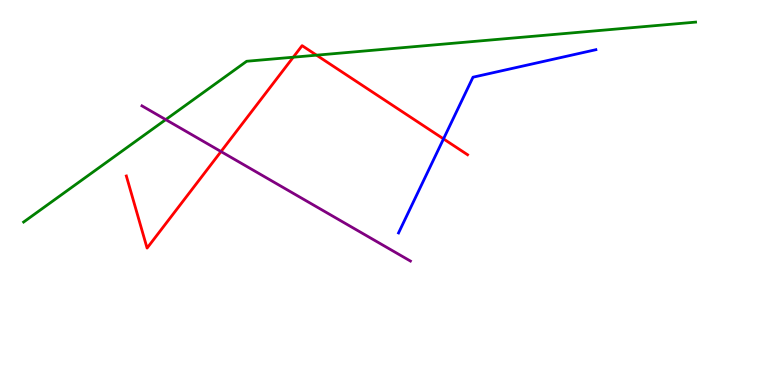[{'lines': ['blue', 'red'], 'intersections': [{'x': 5.72, 'y': 6.39}]}, {'lines': ['green', 'red'], 'intersections': [{'x': 3.78, 'y': 8.51}, {'x': 4.08, 'y': 8.57}]}, {'lines': ['purple', 'red'], 'intersections': [{'x': 2.85, 'y': 6.06}]}, {'lines': ['blue', 'green'], 'intersections': []}, {'lines': ['blue', 'purple'], 'intersections': []}, {'lines': ['green', 'purple'], 'intersections': [{'x': 2.14, 'y': 6.89}]}]